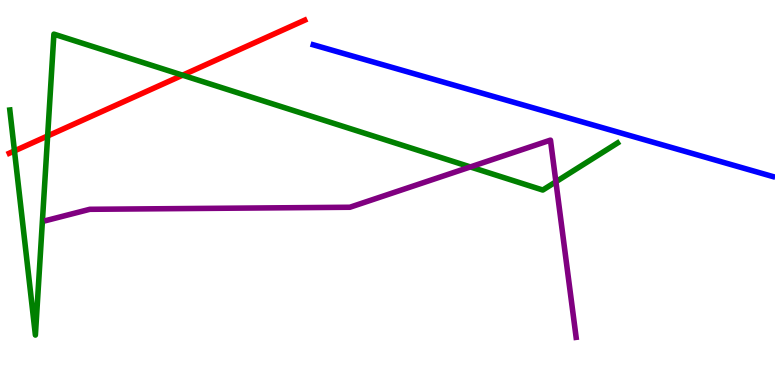[{'lines': ['blue', 'red'], 'intersections': []}, {'lines': ['green', 'red'], 'intersections': [{'x': 0.187, 'y': 6.08}, {'x': 0.615, 'y': 6.47}, {'x': 2.36, 'y': 8.05}]}, {'lines': ['purple', 'red'], 'intersections': []}, {'lines': ['blue', 'green'], 'intersections': []}, {'lines': ['blue', 'purple'], 'intersections': []}, {'lines': ['green', 'purple'], 'intersections': [{'x': 6.07, 'y': 5.66}, {'x': 7.17, 'y': 5.28}]}]